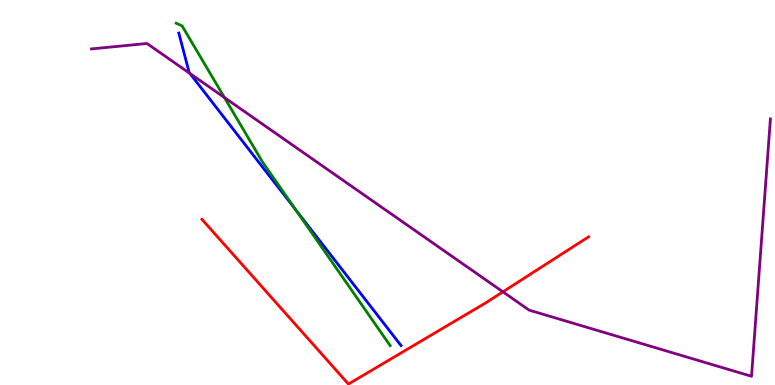[{'lines': ['blue', 'red'], 'intersections': []}, {'lines': ['green', 'red'], 'intersections': []}, {'lines': ['purple', 'red'], 'intersections': [{'x': 6.49, 'y': 2.42}]}, {'lines': ['blue', 'green'], 'intersections': [{'x': 3.82, 'y': 4.55}]}, {'lines': ['blue', 'purple'], 'intersections': [{'x': 2.45, 'y': 8.09}]}, {'lines': ['green', 'purple'], 'intersections': [{'x': 2.9, 'y': 7.47}]}]